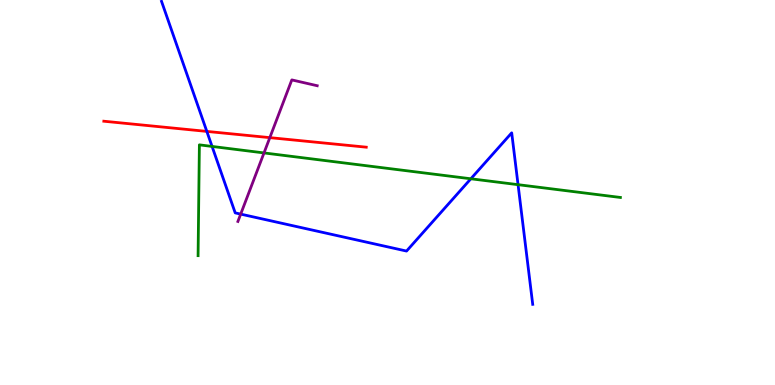[{'lines': ['blue', 'red'], 'intersections': [{'x': 2.67, 'y': 6.59}]}, {'lines': ['green', 'red'], 'intersections': []}, {'lines': ['purple', 'red'], 'intersections': [{'x': 3.48, 'y': 6.42}]}, {'lines': ['blue', 'green'], 'intersections': [{'x': 2.74, 'y': 6.2}, {'x': 6.08, 'y': 5.36}, {'x': 6.68, 'y': 5.2}]}, {'lines': ['blue', 'purple'], 'intersections': [{'x': 3.11, 'y': 4.44}]}, {'lines': ['green', 'purple'], 'intersections': [{'x': 3.41, 'y': 6.03}]}]